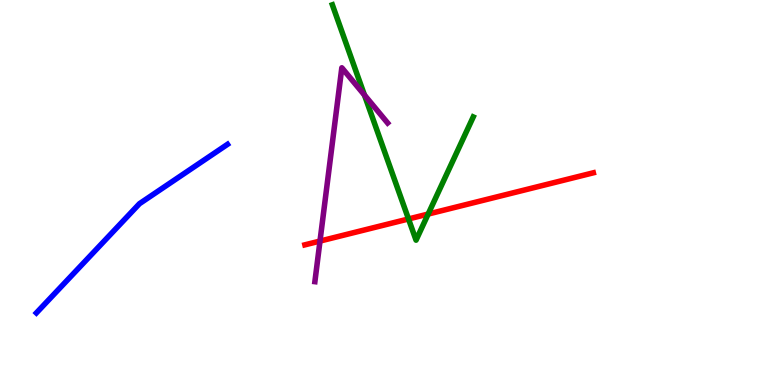[{'lines': ['blue', 'red'], 'intersections': []}, {'lines': ['green', 'red'], 'intersections': [{'x': 5.27, 'y': 4.31}, {'x': 5.52, 'y': 4.44}]}, {'lines': ['purple', 'red'], 'intersections': [{'x': 4.13, 'y': 3.74}]}, {'lines': ['blue', 'green'], 'intersections': []}, {'lines': ['blue', 'purple'], 'intersections': []}, {'lines': ['green', 'purple'], 'intersections': [{'x': 4.7, 'y': 7.53}]}]